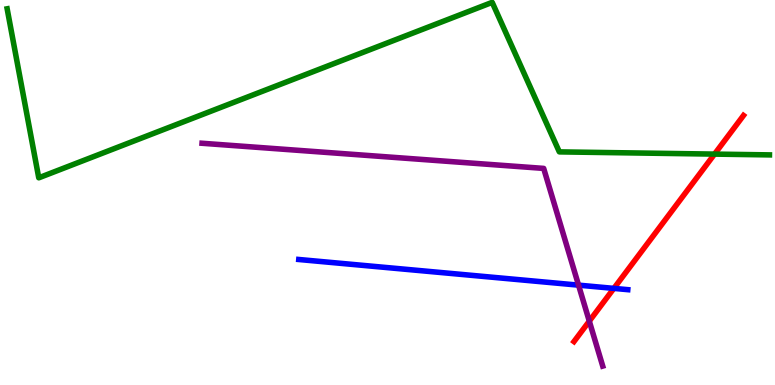[{'lines': ['blue', 'red'], 'intersections': [{'x': 7.92, 'y': 2.51}]}, {'lines': ['green', 'red'], 'intersections': [{'x': 9.22, 'y': 6.0}]}, {'lines': ['purple', 'red'], 'intersections': [{'x': 7.6, 'y': 1.66}]}, {'lines': ['blue', 'green'], 'intersections': []}, {'lines': ['blue', 'purple'], 'intersections': [{'x': 7.47, 'y': 2.59}]}, {'lines': ['green', 'purple'], 'intersections': []}]